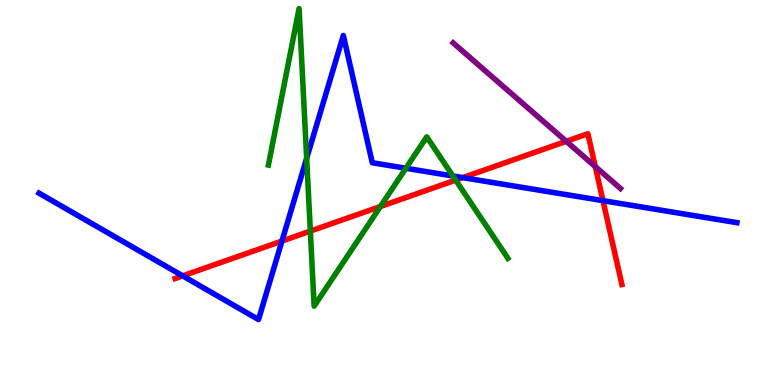[{'lines': ['blue', 'red'], 'intersections': [{'x': 2.36, 'y': 2.83}, {'x': 3.64, 'y': 3.74}, {'x': 5.97, 'y': 5.39}, {'x': 7.78, 'y': 4.79}]}, {'lines': ['green', 'red'], 'intersections': [{'x': 4.0, 'y': 4.0}, {'x': 4.91, 'y': 4.64}, {'x': 5.88, 'y': 5.32}]}, {'lines': ['purple', 'red'], 'intersections': [{'x': 7.31, 'y': 6.33}, {'x': 7.68, 'y': 5.67}]}, {'lines': ['blue', 'green'], 'intersections': [{'x': 3.96, 'y': 5.89}, {'x': 5.24, 'y': 5.63}, {'x': 5.84, 'y': 5.43}]}, {'lines': ['blue', 'purple'], 'intersections': []}, {'lines': ['green', 'purple'], 'intersections': []}]